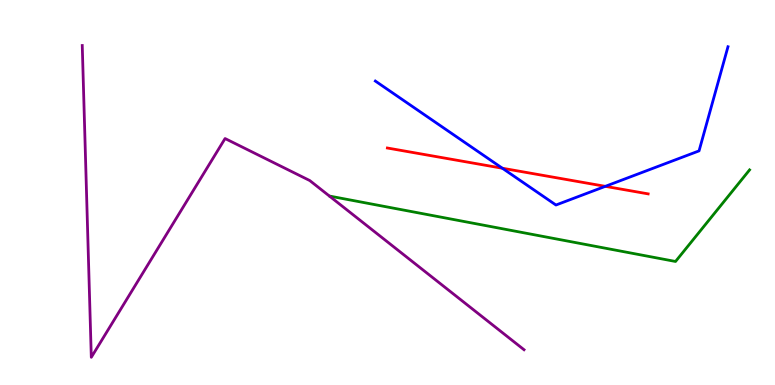[{'lines': ['blue', 'red'], 'intersections': [{'x': 6.48, 'y': 5.63}, {'x': 7.81, 'y': 5.16}]}, {'lines': ['green', 'red'], 'intersections': []}, {'lines': ['purple', 'red'], 'intersections': []}, {'lines': ['blue', 'green'], 'intersections': []}, {'lines': ['blue', 'purple'], 'intersections': []}, {'lines': ['green', 'purple'], 'intersections': []}]